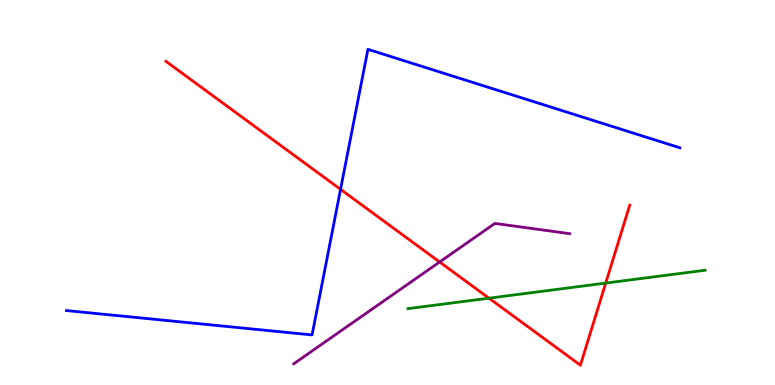[{'lines': ['blue', 'red'], 'intersections': [{'x': 4.39, 'y': 5.08}]}, {'lines': ['green', 'red'], 'intersections': [{'x': 6.31, 'y': 2.26}, {'x': 7.82, 'y': 2.65}]}, {'lines': ['purple', 'red'], 'intersections': [{'x': 5.67, 'y': 3.2}]}, {'lines': ['blue', 'green'], 'intersections': []}, {'lines': ['blue', 'purple'], 'intersections': []}, {'lines': ['green', 'purple'], 'intersections': []}]